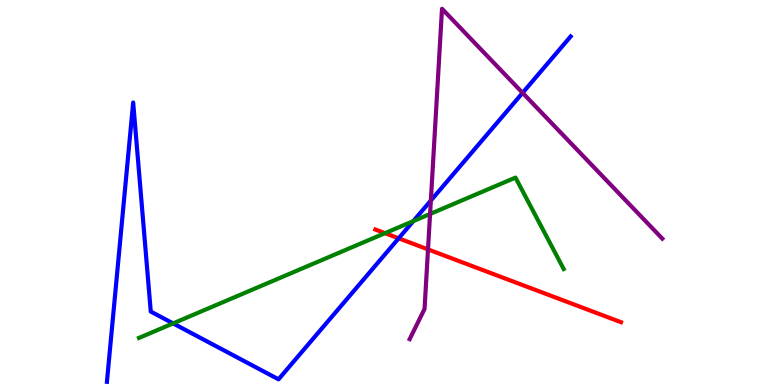[{'lines': ['blue', 'red'], 'intersections': [{'x': 5.14, 'y': 3.81}]}, {'lines': ['green', 'red'], 'intersections': [{'x': 4.97, 'y': 3.94}]}, {'lines': ['purple', 'red'], 'intersections': [{'x': 5.52, 'y': 3.52}]}, {'lines': ['blue', 'green'], 'intersections': [{'x': 2.23, 'y': 1.6}, {'x': 5.33, 'y': 4.26}]}, {'lines': ['blue', 'purple'], 'intersections': [{'x': 5.56, 'y': 4.79}, {'x': 6.74, 'y': 7.59}]}, {'lines': ['green', 'purple'], 'intersections': [{'x': 5.55, 'y': 4.44}]}]